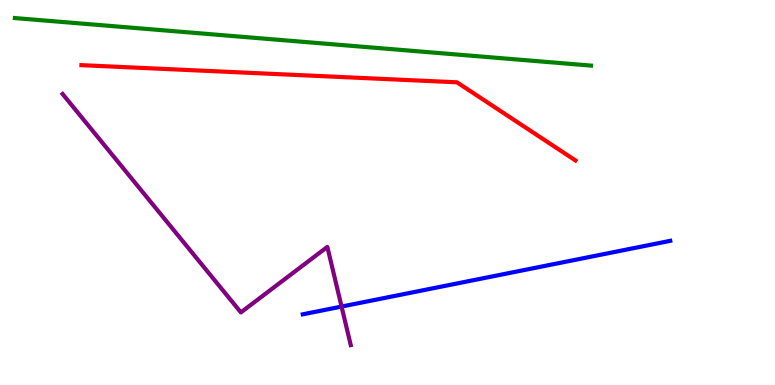[{'lines': ['blue', 'red'], 'intersections': []}, {'lines': ['green', 'red'], 'intersections': []}, {'lines': ['purple', 'red'], 'intersections': []}, {'lines': ['blue', 'green'], 'intersections': []}, {'lines': ['blue', 'purple'], 'intersections': [{'x': 4.41, 'y': 2.04}]}, {'lines': ['green', 'purple'], 'intersections': []}]